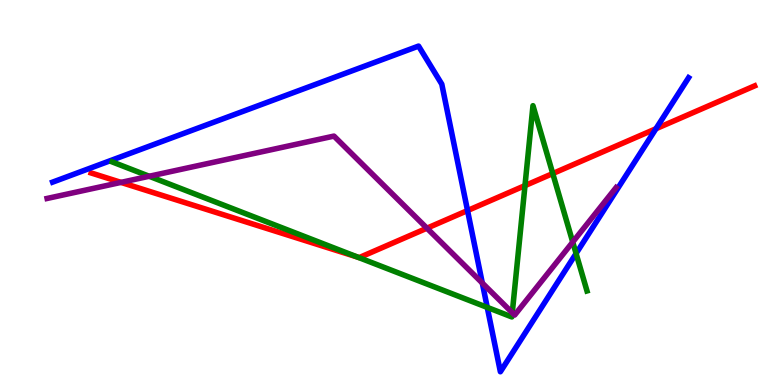[{'lines': ['blue', 'red'], 'intersections': [{'x': 6.03, 'y': 4.53}, {'x': 8.46, 'y': 6.66}]}, {'lines': ['green', 'red'], 'intersections': [{'x': 4.62, 'y': 3.32}, {'x': 6.77, 'y': 5.18}, {'x': 7.13, 'y': 5.49}]}, {'lines': ['purple', 'red'], 'intersections': [{'x': 1.56, 'y': 5.26}, {'x': 5.51, 'y': 4.07}]}, {'lines': ['blue', 'green'], 'intersections': [{'x': 6.29, 'y': 2.02}, {'x': 7.43, 'y': 3.42}]}, {'lines': ['blue', 'purple'], 'intersections': [{'x': 6.22, 'y': 2.65}]}, {'lines': ['green', 'purple'], 'intersections': [{'x': 1.93, 'y': 5.42}, {'x': 6.61, 'y': 1.88}, {'x': 7.39, 'y': 3.71}]}]